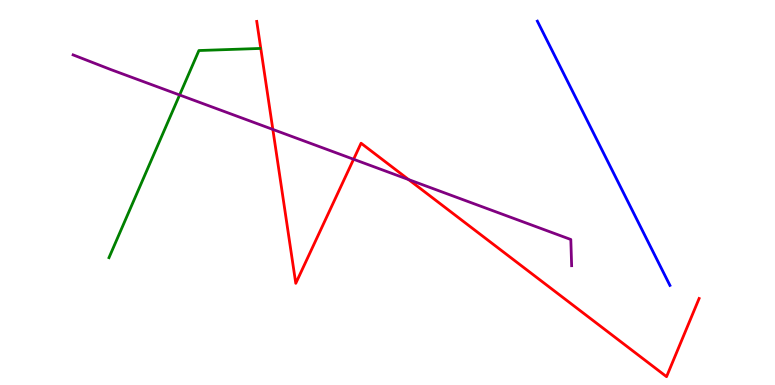[{'lines': ['blue', 'red'], 'intersections': []}, {'lines': ['green', 'red'], 'intersections': []}, {'lines': ['purple', 'red'], 'intersections': [{'x': 3.52, 'y': 6.64}, {'x': 4.56, 'y': 5.86}, {'x': 5.27, 'y': 5.34}]}, {'lines': ['blue', 'green'], 'intersections': []}, {'lines': ['blue', 'purple'], 'intersections': []}, {'lines': ['green', 'purple'], 'intersections': [{'x': 2.32, 'y': 7.53}]}]